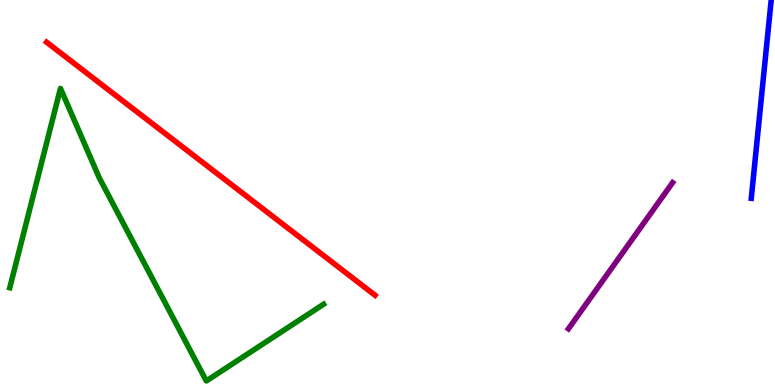[{'lines': ['blue', 'red'], 'intersections': []}, {'lines': ['green', 'red'], 'intersections': []}, {'lines': ['purple', 'red'], 'intersections': []}, {'lines': ['blue', 'green'], 'intersections': []}, {'lines': ['blue', 'purple'], 'intersections': []}, {'lines': ['green', 'purple'], 'intersections': []}]